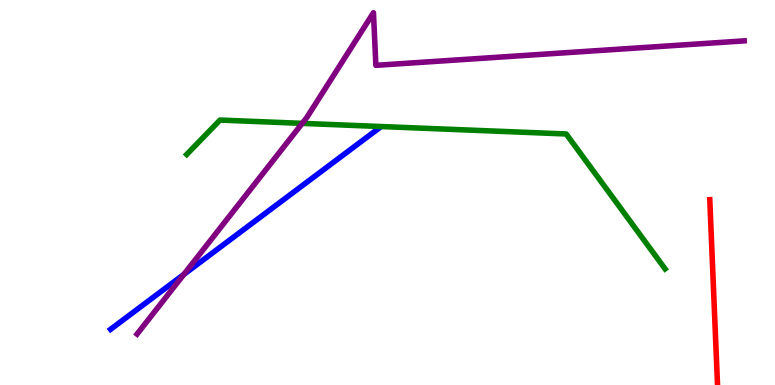[{'lines': ['blue', 'red'], 'intersections': []}, {'lines': ['green', 'red'], 'intersections': []}, {'lines': ['purple', 'red'], 'intersections': []}, {'lines': ['blue', 'green'], 'intersections': []}, {'lines': ['blue', 'purple'], 'intersections': [{'x': 2.37, 'y': 2.87}]}, {'lines': ['green', 'purple'], 'intersections': [{'x': 3.9, 'y': 6.8}]}]